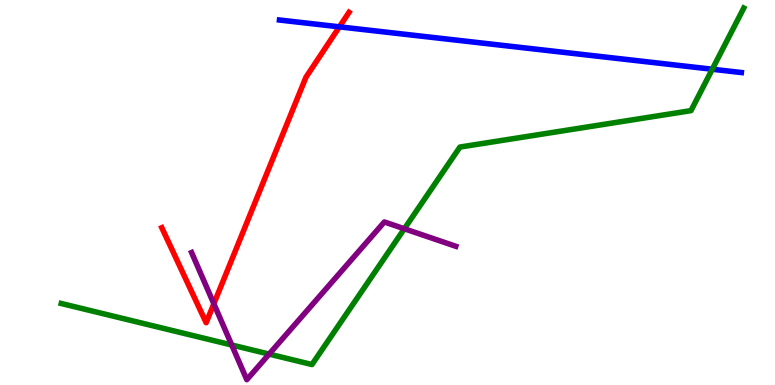[{'lines': ['blue', 'red'], 'intersections': [{'x': 4.38, 'y': 9.3}]}, {'lines': ['green', 'red'], 'intersections': []}, {'lines': ['purple', 'red'], 'intersections': [{'x': 2.76, 'y': 2.11}]}, {'lines': ['blue', 'green'], 'intersections': [{'x': 9.19, 'y': 8.2}]}, {'lines': ['blue', 'purple'], 'intersections': []}, {'lines': ['green', 'purple'], 'intersections': [{'x': 2.99, 'y': 1.04}, {'x': 3.47, 'y': 0.803}, {'x': 5.22, 'y': 4.06}]}]